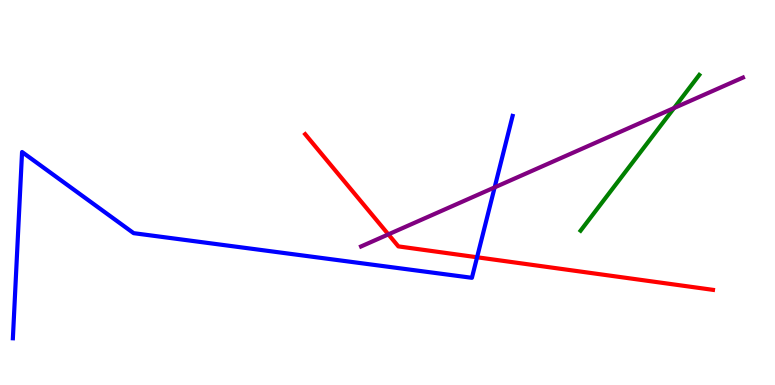[{'lines': ['blue', 'red'], 'intersections': [{'x': 6.16, 'y': 3.32}]}, {'lines': ['green', 'red'], 'intersections': []}, {'lines': ['purple', 'red'], 'intersections': [{'x': 5.01, 'y': 3.91}]}, {'lines': ['blue', 'green'], 'intersections': []}, {'lines': ['blue', 'purple'], 'intersections': [{'x': 6.38, 'y': 5.13}]}, {'lines': ['green', 'purple'], 'intersections': [{'x': 8.7, 'y': 7.19}]}]